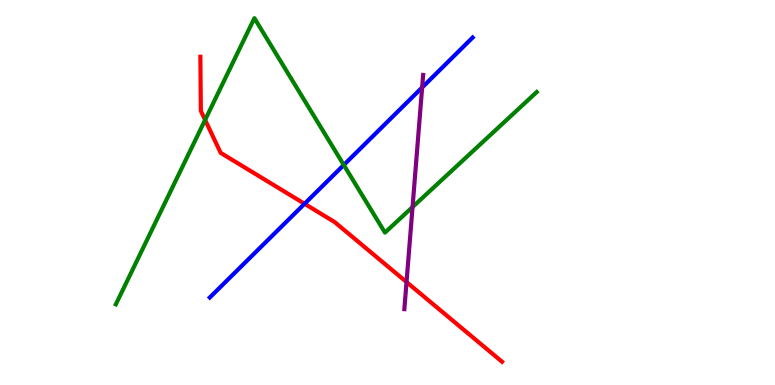[{'lines': ['blue', 'red'], 'intersections': [{'x': 3.93, 'y': 4.71}]}, {'lines': ['green', 'red'], 'intersections': [{'x': 2.65, 'y': 6.88}]}, {'lines': ['purple', 'red'], 'intersections': [{'x': 5.25, 'y': 2.67}]}, {'lines': ['blue', 'green'], 'intersections': [{'x': 4.44, 'y': 5.71}]}, {'lines': ['blue', 'purple'], 'intersections': [{'x': 5.45, 'y': 7.73}]}, {'lines': ['green', 'purple'], 'intersections': [{'x': 5.32, 'y': 4.62}]}]